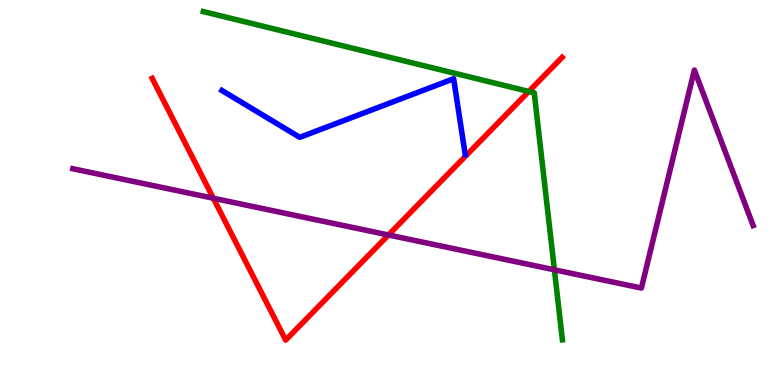[{'lines': ['blue', 'red'], 'intersections': []}, {'lines': ['green', 'red'], 'intersections': [{'x': 6.82, 'y': 7.62}]}, {'lines': ['purple', 'red'], 'intersections': [{'x': 2.75, 'y': 4.85}, {'x': 5.01, 'y': 3.9}]}, {'lines': ['blue', 'green'], 'intersections': []}, {'lines': ['blue', 'purple'], 'intersections': []}, {'lines': ['green', 'purple'], 'intersections': [{'x': 7.15, 'y': 2.99}]}]